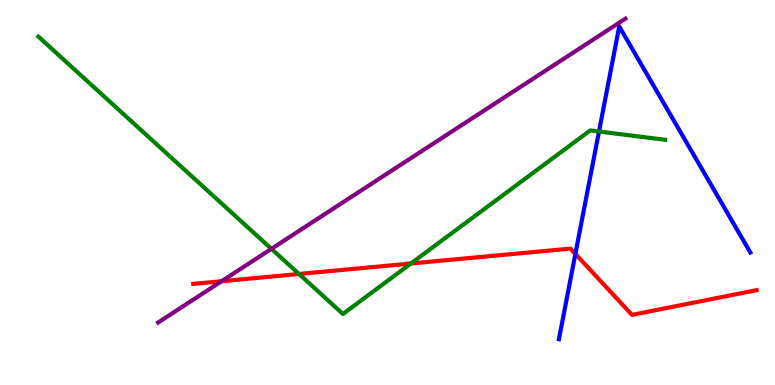[{'lines': ['blue', 'red'], 'intersections': [{'x': 7.42, 'y': 3.4}]}, {'lines': ['green', 'red'], 'intersections': [{'x': 3.86, 'y': 2.88}, {'x': 5.3, 'y': 3.16}]}, {'lines': ['purple', 'red'], 'intersections': [{'x': 2.86, 'y': 2.7}]}, {'lines': ['blue', 'green'], 'intersections': [{'x': 7.73, 'y': 6.58}]}, {'lines': ['blue', 'purple'], 'intersections': []}, {'lines': ['green', 'purple'], 'intersections': [{'x': 3.5, 'y': 3.54}]}]